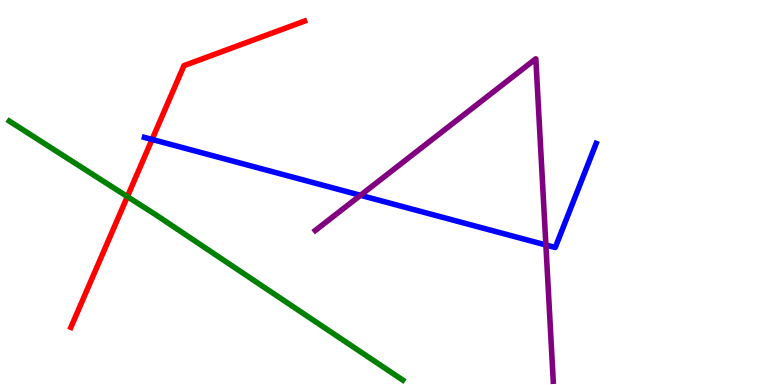[{'lines': ['blue', 'red'], 'intersections': [{'x': 1.96, 'y': 6.38}]}, {'lines': ['green', 'red'], 'intersections': [{'x': 1.64, 'y': 4.89}]}, {'lines': ['purple', 'red'], 'intersections': []}, {'lines': ['blue', 'green'], 'intersections': []}, {'lines': ['blue', 'purple'], 'intersections': [{'x': 4.65, 'y': 4.93}, {'x': 7.04, 'y': 3.64}]}, {'lines': ['green', 'purple'], 'intersections': []}]